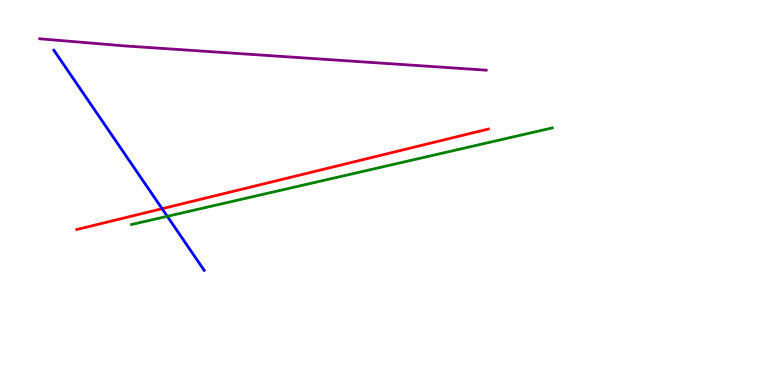[{'lines': ['blue', 'red'], 'intersections': [{'x': 2.09, 'y': 4.58}]}, {'lines': ['green', 'red'], 'intersections': []}, {'lines': ['purple', 'red'], 'intersections': []}, {'lines': ['blue', 'green'], 'intersections': [{'x': 2.16, 'y': 4.38}]}, {'lines': ['blue', 'purple'], 'intersections': []}, {'lines': ['green', 'purple'], 'intersections': []}]